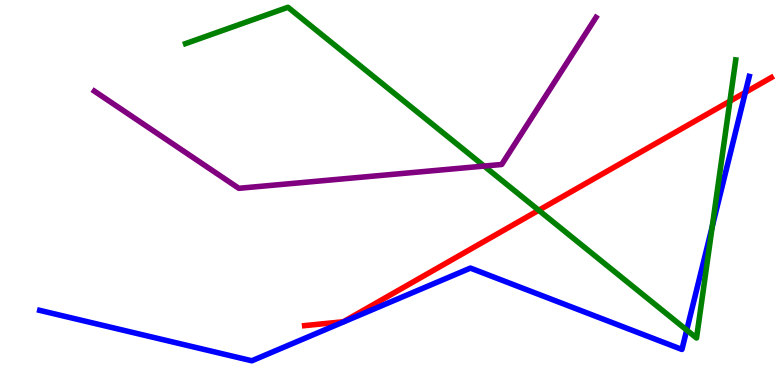[{'lines': ['blue', 'red'], 'intersections': [{'x': 9.62, 'y': 7.6}]}, {'lines': ['green', 'red'], 'intersections': [{'x': 6.95, 'y': 4.54}, {'x': 9.42, 'y': 7.37}]}, {'lines': ['purple', 'red'], 'intersections': []}, {'lines': ['blue', 'green'], 'intersections': [{'x': 8.86, 'y': 1.43}, {'x': 9.19, 'y': 4.11}]}, {'lines': ['blue', 'purple'], 'intersections': []}, {'lines': ['green', 'purple'], 'intersections': [{'x': 6.25, 'y': 5.69}]}]